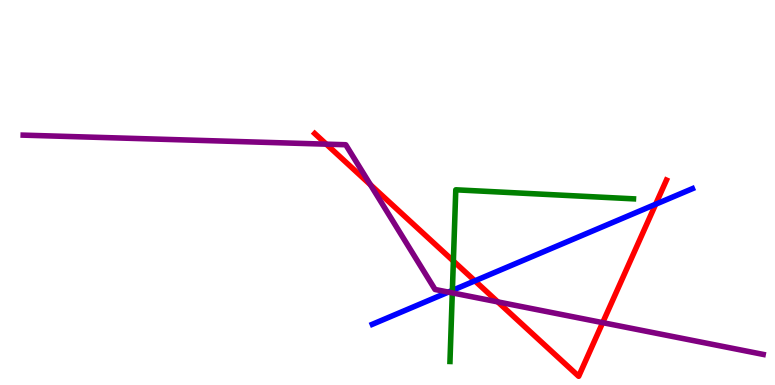[{'lines': ['blue', 'red'], 'intersections': [{'x': 6.13, 'y': 2.71}, {'x': 8.46, 'y': 4.69}]}, {'lines': ['green', 'red'], 'intersections': [{'x': 5.85, 'y': 3.22}]}, {'lines': ['purple', 'red'], 'intersections': [{'x': 4.21, 'y': 6.26}, {'x': 4.78, 'y': 5.2}, {'x': 6.42, 'y': 2.16}, {'x': 7.78, 'y': 1.62}]}, {'lines': ['blue', 'green'], 'intersections': [{'x': 5.84, 'y': 2.46}]}, {'lines': ['blue', 'purple'], 'intersections': [{'x': 5.78, 'y': 2.41}]}, {'lines': ['green', 'purple'], 'intersections': [{'x': 5.84, 'y': 2.39}]}]